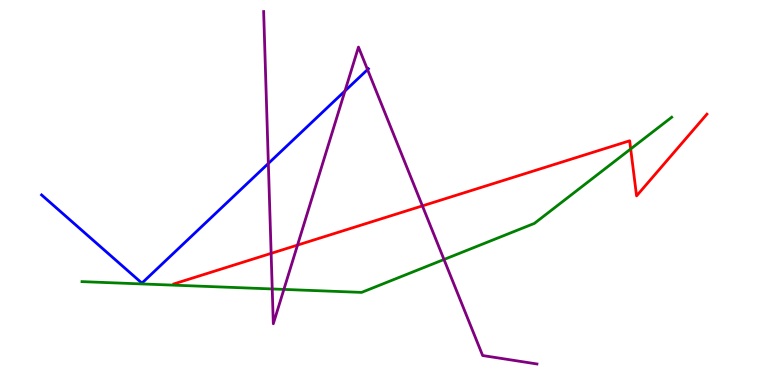[{'lines': ['blue', 'red'], 'intersections': []}, {'lines': ['green', 'red'], 'intersections': [{'x': 8.14, 'y': 6.13}]}, {'lines': ['purple', 'red'], 'intersections': [{'x': 3.5, 'y': 3.42}, {'x': 3.84, 'y': 3.63}, {'x': 5.45, 'y': 4.65}]}, {'lines': ['blue', 'green'], 'intersections': []}, {'lines': ['blue', 'purple'], 'intersections': [{'x': 3.46, 'y': 5.75}, {'x': 4.45, 'y': 7.64}, {'x': 4.74, 'y': 8.19}]}, {'lines': ['green', 'purple'], 'intersections': [{'x': 3.51, 'y': 2.49}, {'x': 3.66, 'y': 2.48}, {'x': 5.73, 'y': 3.26}]}]